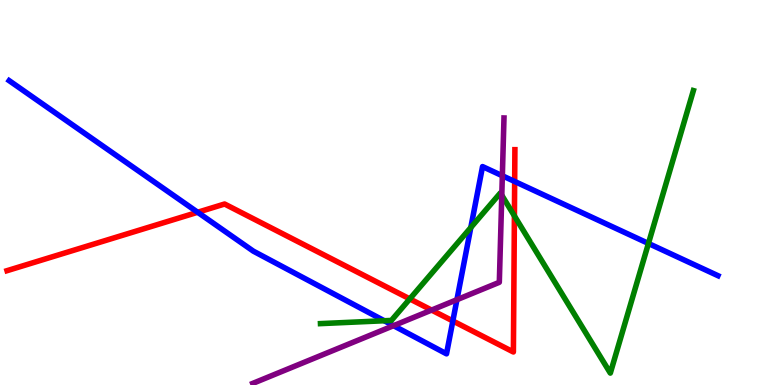[{'lines': ['blue', 'red'], 'intersections': [{'x': 2.55, 'y': 4.49}, {'x': 5.84, 'y': 1.66}, {'x': 6.64, 'y': 5.29}]}, {'lines': ['green', 'red'], 'intersections': [{'x': 5.29, 'y': 2.24}, {'x': 6.64, 'y': 4.39}]}, {'lines': ['purple', 'red'], 'intersections': [{'x': 5.57, 'y': 1.95}]}, {'lines': ['blue', 'green'], 'intersections': [{'x': 4.96, 'y': 1.67}, {'x': 6.08, 'y': 4.09}, {'x': 8.37, 'y': 3.68}]}, {'lines': ['blue', 'purple'], 'intersections': [{'x': 5.08, 'y': 1.54}, {'x': 5.9, 'y': 2.22}, {'x': 6.48, 'y': 5.43}]}, {'lines': ['green', 'purple'], 'intersections': [{'x': 6.47, 'y': 4.93}]}]